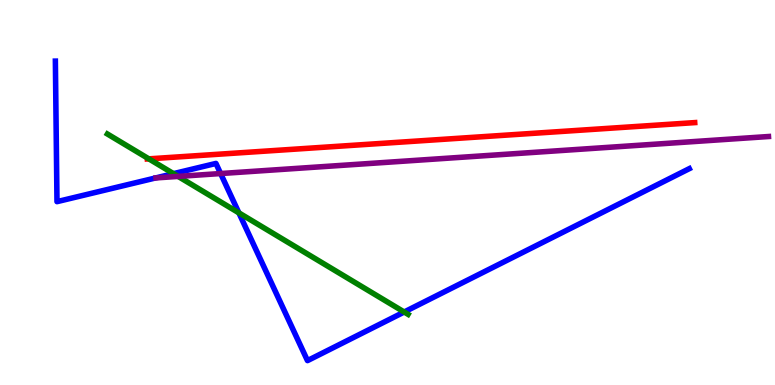[{'lines': ['blue', 'red'], 'intersections': []}, {'lines': ['green', 'red'], 'intersections': [{'x': 1.92, 'y': 5.87}]}, {'lines': ['purple', 'red'], 'intersections': []}, {'lines': ['blue', 'green'], 'intersections': [{'x': 2.24, 'y': 5.49}, {'x': 3.08, 'y': 4.47}, {'x': 5.22, 'y': 1.9}]}, {'lines': ['blue', 'purple'], 'intersections': [{'x': 2.85, 'y': 5.49}]}, {'lines': ['green', 'purple'], 'intersections': [{'x': 2.3, 'y': 5.42}]}]